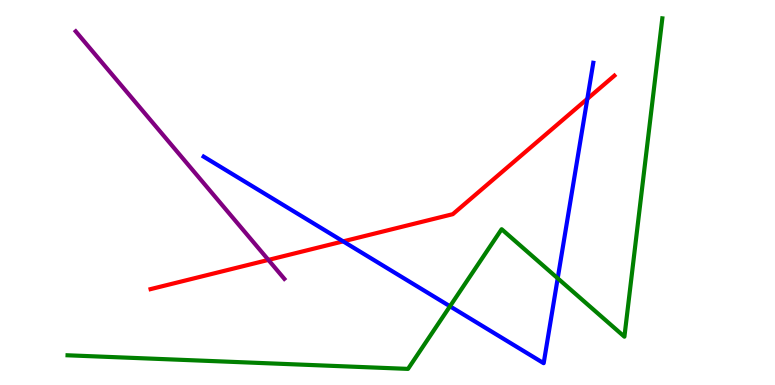[{'lines': ['blue', 'red'], 'intersections': [{'x': 4.43, 'y': 3.73}, {'x': 7.58, 'y': 7.43}]}, {'lines': ['green', 'red'], 'intersections': []}, {'lines': ['purple', 'red'], 'intersections': [{'x': 3.46, 'y': 3.25}]}, {'lines': ['blue', 'green'], 'intersections': [{'x': 5.81, 'y': 2.04}, {'x': 7.2, 'y': 2.77}]}, {'lines': ['blue', 'purple'], 'intersections': []}, {'lines': ['green', 'purple'], 'intersections': []}]